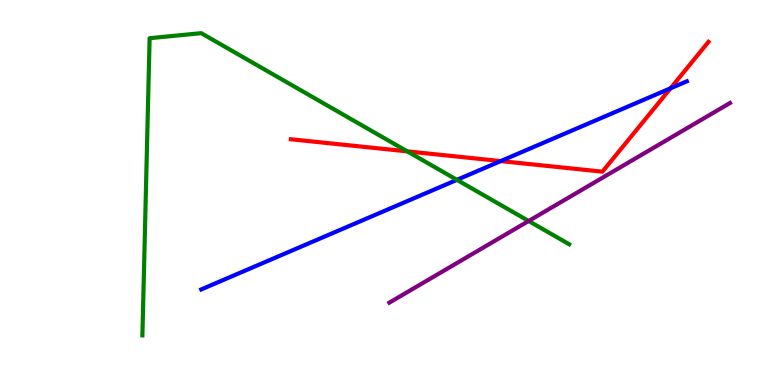[{'lines': ['blue', 'red'], 'intersections': [{'x': 6.46, 'y': 5.82}, {'x': 8.65, 'y': 7.71}]}, {'lines': ['green', 'red'], 'intersections': [{'x': 5.26, 'y': 6.07}]}, {'lines': ['purple', 'red'], 'intersections': []}, {'lines': ['blue', 'green'], 'intersections': [{'x': 5.9, 'y': 5.33}]}, {'lines': ['blue', 'purple'], 'intersections': []}, {'lines': ['green', 'purple'], 'intersections': [{'x': 6.82, 'y': 4.26}]}]